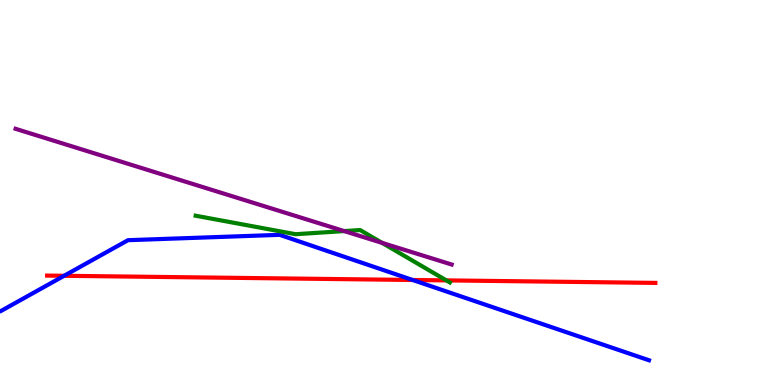[{'lines': ['blue', 'red'], 'intersections': [{'x': 0.827, 'y': 2.84}, {'x': 5.32, 'y': 2.73}]}, {'lines': ['green', 'red'], 'intersections': [{'x': 5.76, 'y': 2.72}]}, {'lines': ['purple', 'red'], 'intersections': []}, {'lines': ['blue', 'green'], 'intersections': []}, {'lines': ['blue', 'purple'], 'intersections': []}, {'lines': ['green', 'purple'], 'intersections': [{'x': 4.44, 'y': 4.0}, {'x': 4.93, 'y': 3.69}]}]